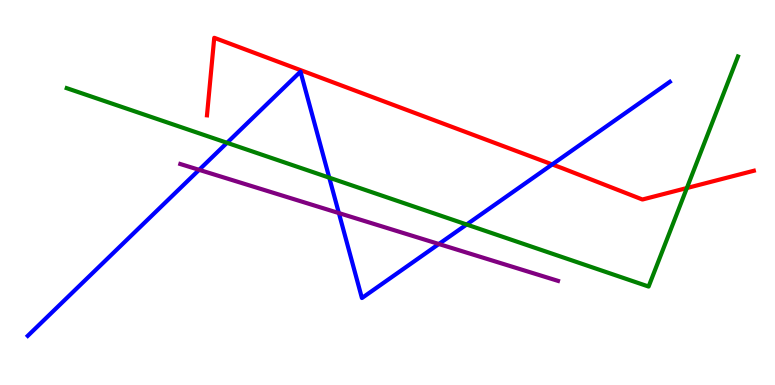[{'lines': ['blue', 'red'], 'intersections': [{'x': 7.13, 'y': 5.73}]}, {'lines': ['green', 'red'], 'intersections': [{'x': 8.86, 'y': 5.12}]}, {'lines': ['purple', 'red'], 'intersections': []}, {'lines': ['blue', 'green'], 'intersections': [{'x': 2.93, 'y': 6.29}, {'x': 4.25, 'y': 5.39}, {'x': 6.02, 'y': 4.17}]}, {'lines': ['blue', 'purple'], 'intersections': [{'x': 2.57, 'y': 5.59}, {'x': 4.37, 'y': 4.47}, {'x': 5.66, 'y': 3.66}]}, {'lines': ['green', 'purple'], 'intersections': []}]